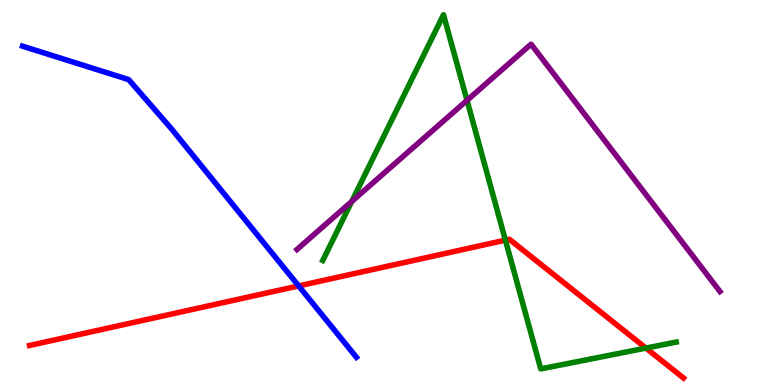[{'lines': ['blue', 'red'], 'intersections': [{'x': 3.85, 'y': 2.57}]}, {'lines': ['green', 'red'], 'intersections': [{'x': 6.52, 'y': 3.76}, {'x': 8.33, 'y': 0.959}]}, {'lines': ['purple', 'red'], 'intersections': []}, {'lines': ['blue', 'green'], 'intersections': []}, {'lines': ['blue', 'purple'], 'intersections': []}, {'lines': ['green', 'purple'], 'intersections': [{'x': 4.54, 'y': 4.77}, {'x': 6.03, 'y': 7.39}]}]